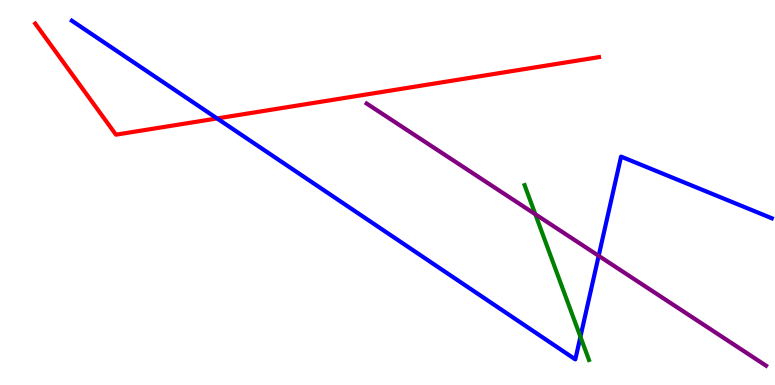[{'lines': ['blue', 'red'], 'intersections': [{'x': 2.8, 'y': 6.92}]}, {'lines': ['green', 'red'], 'intersections': []}, {'lines': ['purple', 'red'], 'intersections': []}, {'lines': ['blue', 'green'], 'intersections': [{'x': 7.49, 'y': 1.25}]}, {'lines': ['blue', 'purple'], 'intersections': [{'x': 7.72, 'y': 3.36}]}, {'lines': ['green', 'purple'], 'intersections': [{'x': 6.91, 'y': 4.44}]}]